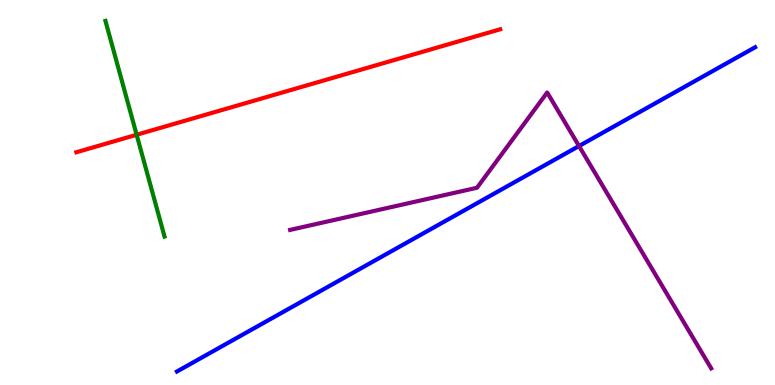[{'lines': ['blue', 'red'], 'intersections': []}, {'lines': ['green', 'red'], 'intersections': [{'x': 1.76, 'y': 6.5}]}, {'lines': ['purple', 'red'], 'intersections': []}, {'lines': ['blue', 'green'], 'intersections': []}, {'lines': ['blue', 'purple'], 'intersections': [{'x': 7.47, 'y': 6.21}]}, {'lines': ['green', 'purple'], 'intersections': []}]